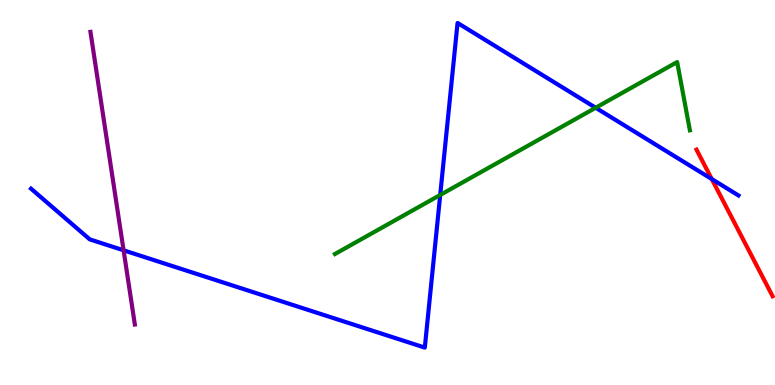[{'lines': ['blue', 'red'], 'intersections': [{'x': 9.18, 'y': 5.35}]}, {'lines': ['green', 'red'], 'intersections': []}, {'lines': ['purple', 'red'], 'intersections': []}, {'lines': ['blue', 'green'], 'intersections': [{'x': 5.68, 'y': 4.94}, {'x': 7.69, 'y': 7.2}]}, {'lines': ['blue', 'purple'], 'intersections': [{'x': 1.59, 'y': 3.5}]}, {'lines': ['green', 'purple'], 'intersections': []}]